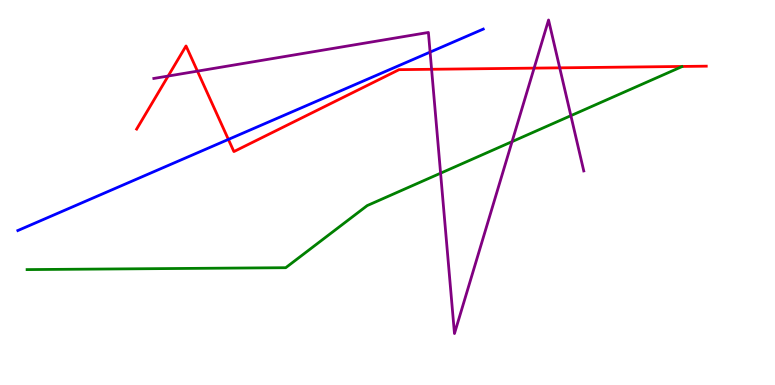[{'lines': ['blue', 'red'], 'intersections': [{'x': 2.95, 'y': 6.38}]}, {'lines': ['green', 'red'], 'intersections': []}, {'lines': ['purple', 'red'], 'intersections': [{'x': 2.17, 'y': 8.02}, {'x': 2.55, 'y': 8.15}, {'x': 5.57, 'y': 8.2}, {'x': 6.89, 'y': 8.23}, {'x': 7.22, 'y': 8.24}]}, {'lines': ['blue', 'green'], 'intersections': []}, {'lines': ['blue', 'purple'], 'intersections': [{'x': 5.55, 'y': 8.65}]}, {'lines': ['green', 'purple'], 'intersections': [{'x': 5.68, 'y': 5.5}, {'x': 6.61, 'y': 6.32}, {'x': 7.37, 'y': 7.0}]}]